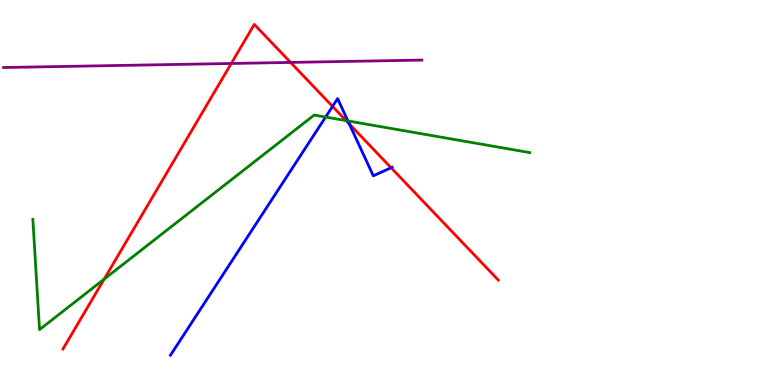[{'lines': ['blue', 'red'], 'intersections': [{'x': 4.29, 'y': 7.24}, {'x': 4.51, 'y': 6.78}, {'x': 5.05, 'y': 5.64}]}, {'lines': ['green', 'red'], 'intersections': [{'x': 1.34, 'y': 2.75}, {'x': 4.47, 'y': 6.87}]}, {'lines': ['purple', 'red'], 'intersections': [{'x': 2.98, 'y': 8.35}, {'x': 3.75, 'y': 8.38}]}, {'lines': ['blue', 'green'], 'intersections': [{'x': 4.2, 'y': 6.96}, {'x': 4.49, 'y': 6.86}]}, {'lines': ['blue', 'purple'], 'intersections': []}, {'lines': ['green', 'purple'], 'intersections': []}]